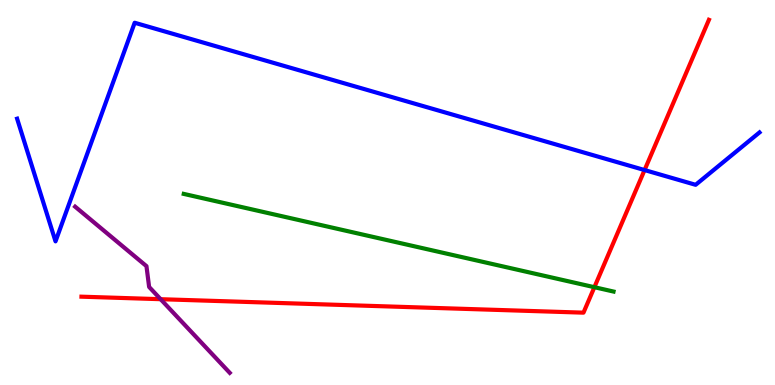[{'lines': ['blue', 'red'], 'intersections': [{'x': 8.32, 'y': 5.58}]}, {'lines': ['green', 'red'], 'intersections': [{'x': 7.67, 'y': 2.54}]}, {'lines': ['purple', 'red'], 'intersections': [{'x': 2.07, 'y': 2.23}]}, {'lines': ['blue', 'green'], 'intersections': []}, {'lines': ['blue', 'purple'], 'intersections': []}, {'lines': ['green', 'purple'], 'intersections': []}]